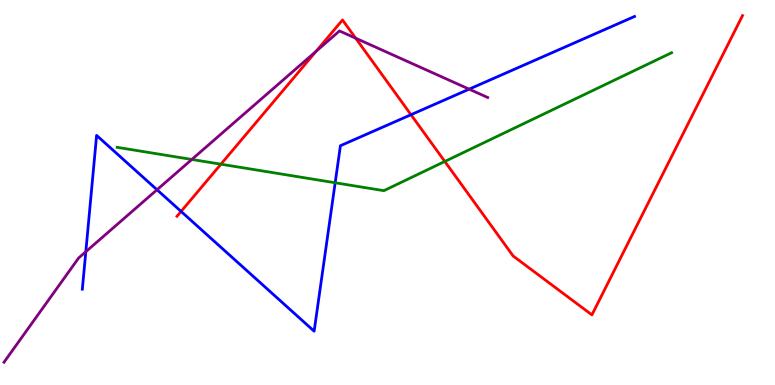[{'lines': ['blue', 'red'], 'intersections': [{'x': 2.34, 'y': 4.51}, {'x': 5.3, 'y': 7.02}]}, {'lines': ['green', 'red'], 'intersections': [{'x': 2.85, 'y': 5.74}, {'x': 5.74, 'y': 5.81}]}, {'lines': ['purple', 'red'], 'intersections': [{'x': 4.08, 'y': 8.67}, {'x': 4.59, 'y': 9.01}]}, {'lines': ['blue', 'green'], 'intersections': [{'x': 4.32, 'y': 5.25}]}, {'lines': ['blue', 'purple'], 'intersections': [{'x': 1.11, 'y': 3.46}, {'x': 2.03, 'y': 5.07}, {'x': 6.05, 'y': 7.68}]}, {'lines': ['green', 'purple'], 'intersections': [{'x': 2.48, 'y': 5.86}]}]